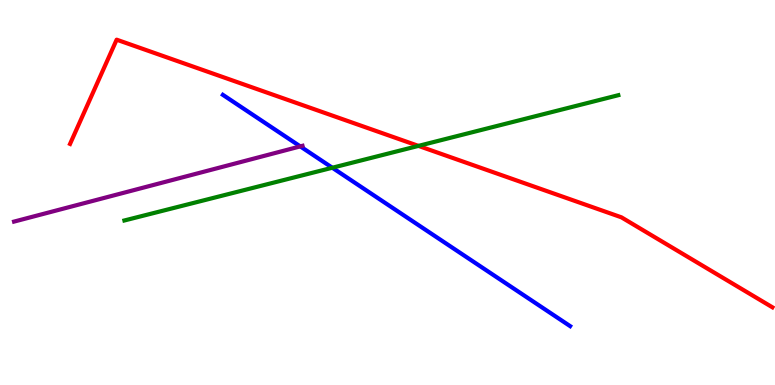[{'lines': ['blue', 'red'], 'intersections': []}, {'lines': ['green', 'red'], 'intersections': [{'x': 5.4, 'y': 6.21}]}, {'lines': ['purple', 'red'], 'intersections': []}, {'lines': ['blue', 'green'], 'intersections': [{'x': 4.29, 'y': 5.64}]}, {'lines': ['blue', 'purple'], 'intersections': [{'x': 3.87, 'y': 6.2}]}, {'lines': ['green', 'purple'], 'intersections': []}]